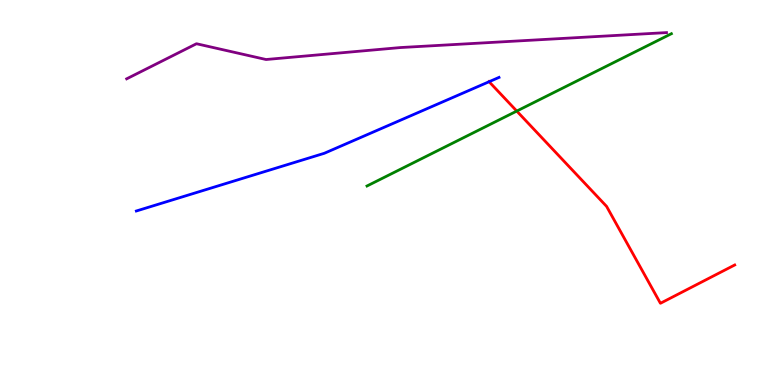[{'lines': ['blue', 'red'], 'intersections': [{'x': 6.31, 'y': 7.88}]}, {'lines': ['green', 'red'], 'intersections': [{'x': 6.67, 'y': 7.12}]}, {'lines': ['purple', 'red'], 'intersections': []}, {'lines': ['blue', 'green'], 'intersections': []}, {'lines': ['blue', 'purple'], 'intersections': []}, {'lines': ['green', 'purple'], 'intersections': []}]